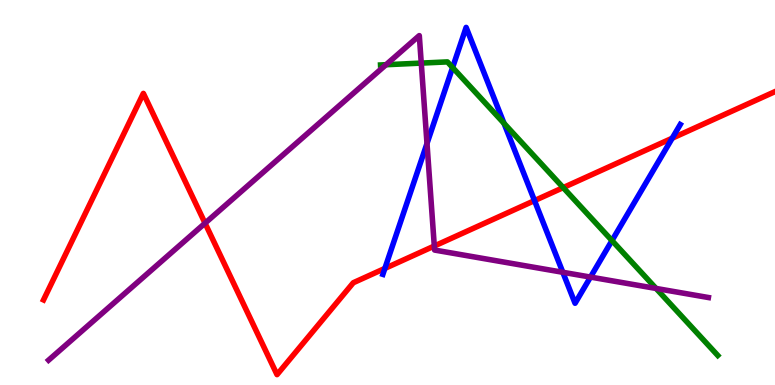[{'lines': ['blue', 'red'], 'intersections': [{'x': 4.97, 'y': 3.03}, {'x': 6.9, 'y': 4.79}, {'x': 8.67, 'y': 6.41}]}, {'lines': ['green', 'red'], 'intersections': [{'x': 7.27, 'y': 5.13}]}, {'lines': ['purple', 'red'], 'intersections': [{'x': 2.65, 'y': 4.2}, {'x': 5.6, 'y': 3.61}]}, {'lines': ['blue', 'green'], 'intersections': [{'x': 5.84, 'y': 8.25}, {'x': 6.5, 'y': 6.8}, {'x': 7.9, 'y': 3.75}]}, {'lines': ['blue', 'purple'], 'intersections': [{'x': 5.51, 'y': 6.27}, {'x': 7.26, 'y': 2.93}, {'x': 7.62, 'y': 2.8}]}, {'lines': ['green', 'purple'], 'intersections': [{'x': 4.98, 'y': 8.32}, {'x': 5.44, 'y': 8.36}, {'x': 8.47, 'y': 2.51}]}]